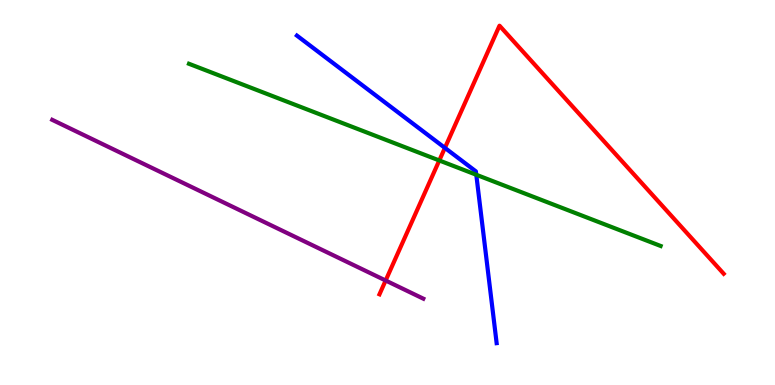[{'lines': ['blue', 'red'], 'intersections': [{'x': 5.74, 'y': 6.16}]}, {'lines': ['green', 'red'], 'intersections': [{'x': 5.67, 'y': 5.83}]}, {'lines': ['purple', 'red'], 'intersections': [{'x': 4.98, 'y': 2.71}]}, {'lines': ['blue', 'green'], 'intersections': [{'x': 6.15, 'y': 5.46}]}, {'lines': ['blue', 'purple'], 'intersections': []}, {'lines': ['green', 'purple'], 'intersections': []}]